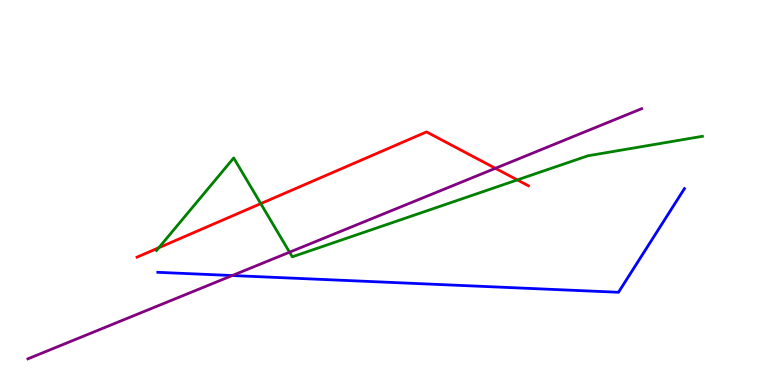[{'lines': ['blue', 'red'], 'intersections': []}, {'lines': ['green', 'red'], 'intersections': [{'x': 2.05, 'y': 3.57}, {'x': 3.36, 'y': 4.71}, {'x': 6.68, 'y': 5.33}]}, {'lines': ['purple', 'red'], 'intersections': [{'x': 6.39, 'y': 5.63}]}, {'lines': ['blue', 'green'], 'intersections': []}, {'lines': ['blue', 'purple'], 'intersections': [{'x': 3.0, 'y': 2.84}]}, {'lines': ['green', 'purple'], 'intersections': [{'x': 3.74, 'y': 3.45}]}]